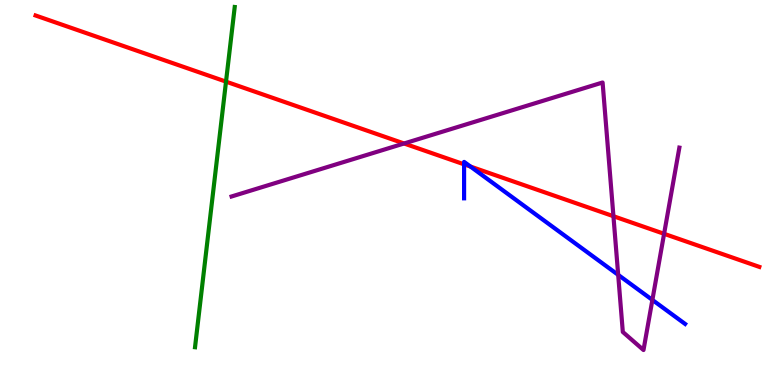[{'lines': ['blue', 'red'], 'intersections': [{'x': 5.99, 'y': 5.73}, {'x': 6.07, 'y': 5.67}]}, {'lines': ['green', 'red'], 'intersections': [{'x': 2.92, 'y': 7.88}]}, {'lines': ['purple', 'red'], 'intersections': [{'x': 5.21, 'y': 6.27}, {'x': 7.92, 'y': 4.38}, {'x': 8.57, 'y': 3.93}]}, {'lines': ['blue', 'green'], 'intersections': []}, {'lines': ['blue', 'purple'], 'intersections': [{'x': 7.98, 'y': 2.86}, {'x': 8.42, 'y': 2.21}]}, {'lines': ['green', 'purple'], 'intersections': []}]